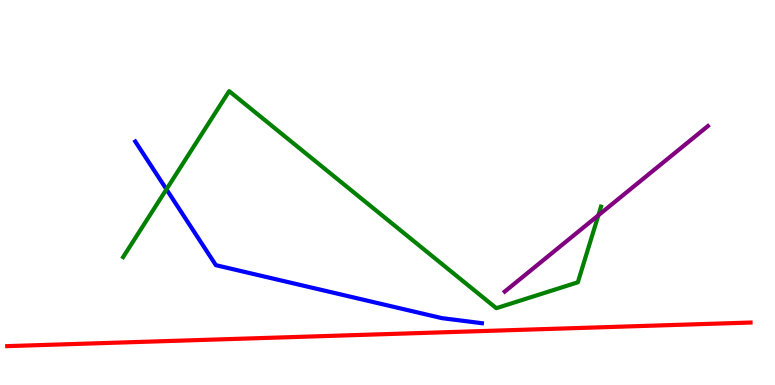[{'lines': ['blue', 'red'], 'intersections': []}, {'lines': ['green', 'red'], 'intersections': []}, {'lines': ['purple', 'red'], 'intersections': []}, {'lines': ['blue', 'green'], 'intersections': [{'x': 2.15, 'y': 5.08}]}, {'lines': ['blue', 'purple'], 'intersections': []}, {'lines': ['green', 'purple'], 'intersections': [{'x': 7.72, 'y': 4.41}]}]